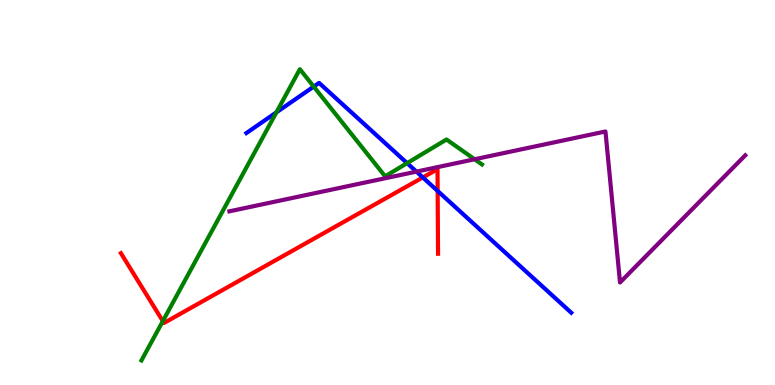[{'lines': ['blue', 'red'], 'intersections': [{'x': 5.46, 'y': 5.39}, {'x': 5.65, 'y': 5.04}]}, {'lines': ['green', 'red'], 'intersections': [{'x': 2.1, 'y': 1.66}]}, {'lines': ['purple', 'red'], 'intersections': []}, {'lines': ['blue', 'green'], 'intersections': [{'x': 3.57, 'y': 7.08}, {'x': 4.05, 'y': 7.75}, {'x': 5.25, 'y': 5.76}]}, {'lines': ['blue', 'purple'], 'intersections': [{'x': 5.37, 'y': 5.54}]}, {'lines': ['green', 'purple'], 'intersections': [{'x': 6.12, 'y': 5.86}]}]